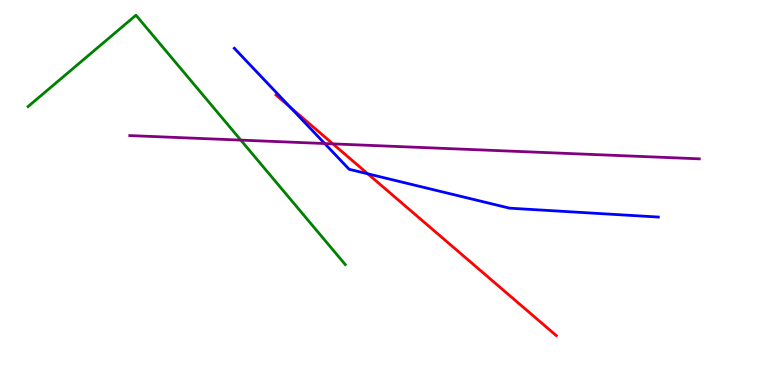[{'lines': ['blue', 'red'], 'intersections': [{'x': 3.75, 'y': 7.21}, {'x': 4.75, 'y': 5.49}]}, {'lines': ['green', 'red'], 'intersections': []}, {'lines': ['purple', 'red'], 'intersections': [{'x': 4.3, 'y': 6.26}]}, {'lines': ['blue', 'green'], 'intersections': []}, {'lines': ['blue', 'purple'], 'intersections': [{'x': 4.19, 'y': 6.27}]}, {'lines': ['green', 'purple'], 'intersections': [{'x': 3.11, 'y': 6.36}]}]